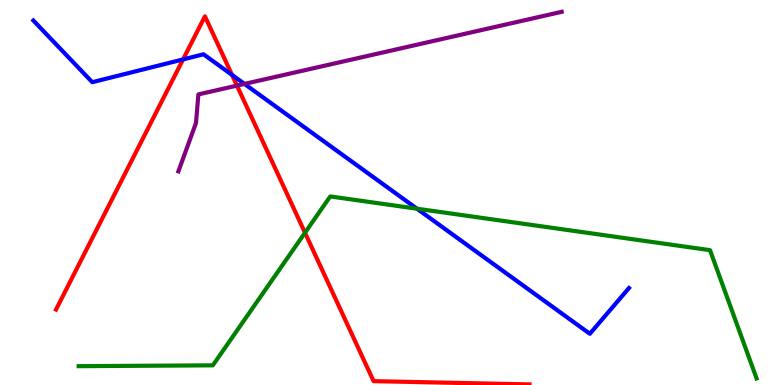[{'lines': ['blue', 'red'], 'intersections': [{'x': 2.36, 'y': 8.46}, {'x': 2.99, 'y': 8.05}]}, {'lines': ['green', 'red'], 'intersections': [{'x': 3.94, 'y': 3.95}]}, {'lines': ['purple', 'red'], 'intersections': [{'x': 3.06, 'y': 7.78}]}, {'lines': ['blue', 'green'], 'intersections': [{'x': 5.38, 'y': 4.58}]}, {'lines': ['blue', 'purple'], 'intersections': [{'x': 3.15, 'y': 7.82}]}, {'lines': ['green', 'purple'], 'intersections': []}]